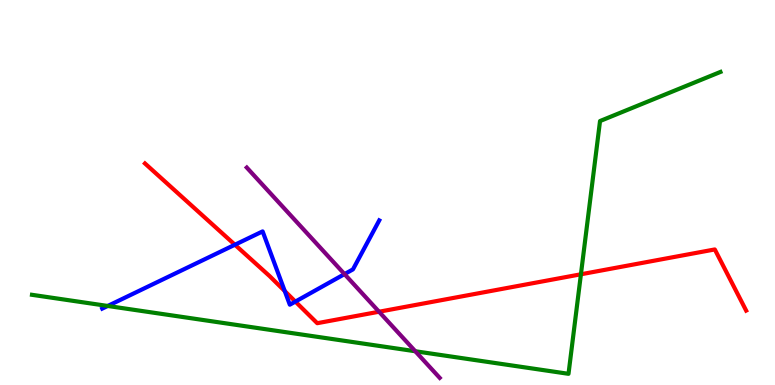[{'lines': ['blue', 'red'], 'intersections': [{'x': 3.03, 'y': 3.64}, {'x': 3.67, 'y': 2.44}, {'x': 3.81, 'y': 2.17}]}, {'lines': ['green', 'red'], 'intersections': [{'x': 7.5, 'y': 2.88}]}, {'lines': ['purple', 'red'], 'intersections': [{'x': 4.89, 'y': 1.9}]}, {'lines': ['blue', 'green'], 'intersections': [{'x': 1.39, 'y': 2.05}]}, {'lines': ['blue', 'purple'], 'intersections': [{'x': 4.45, 'y': 2.88}]}, {'lines': ['green', 'purple'], 'intersections': [{'x': 5.36, 'y': 0.877}]}]